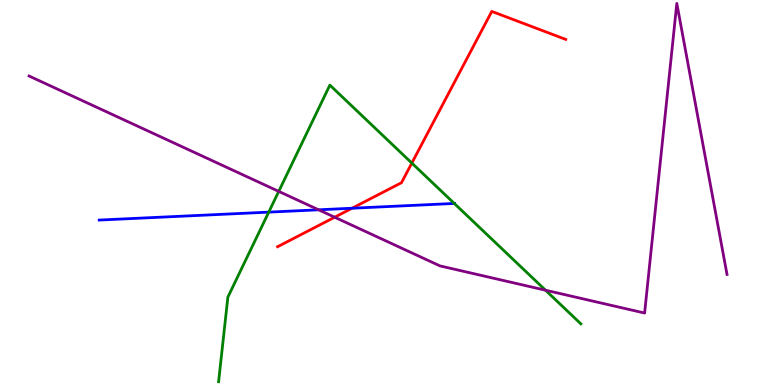[{'lines': ['blue', 'red'], 'intersections': [{'x': 4.54, 'y': 4.59}]}, {'lines': ['green', 'red'], 'intersections': [{'x': 5.31, 'y': 5.76}]}, {'lines': ['purple', 'red'], 'intersections': [{'x': 4.32, 'y': 4.36}]}, {'lines': ['blue', 'green'], 'intersections': [{'x': 3.47, 'y': 4.49}, {'x': 5.86, 'y': 4.72}]}, {'lines': ['blue', 'purple'], 'intersections': [{'x': 4.11, 'y': 4.55}]}, {'lines': ['green', 'purple'], 'intersections': [{'x': 3.6, 'y': 5.03}, {'x': 7.04, 'y': 2.46}]}]